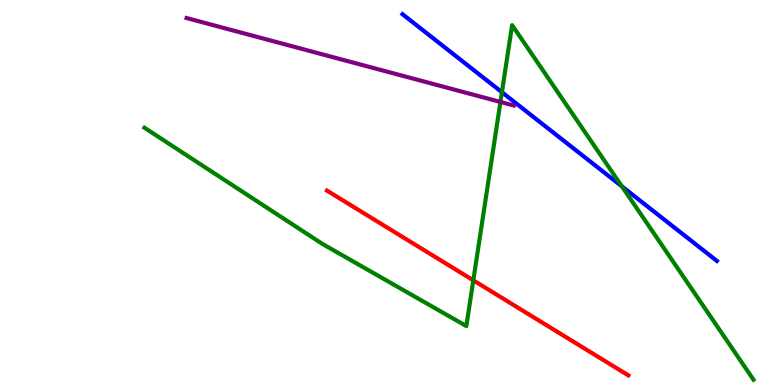[{'lines': ['blue', 'red'], 'intersections': []}, {'lines': ['green', 'red'], 'intersections': [{'x': 6.11, 'y': 2.72}]}, {'lines': ['purple', 'red'], 'intersections': []}, {'lines': ['blue', 'green'], 'intersections': [{'x': 6.48, 'y': 7.6}, {'x': 8.02, 'y': 5.16}]}, {'lines': ['blue', 'purple'], 'intersections': []}, {'lines': ['green', 'purple'], 'intersections': [{'x': 6.46, 'y': 7.35}]}]